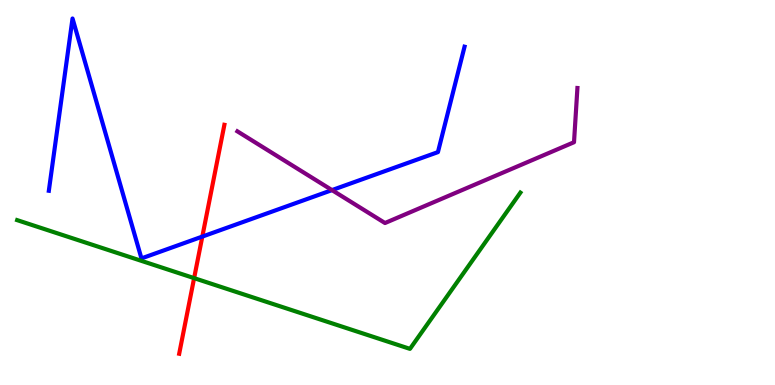[{'lines': ['blue', 'red'], 'intersections': [{'x': 2.61, 'y': 3.85}]}, {'lines': ['green', 'red'], 'intersections': [{'x': 2.5, 'y': 2.78}]}, {'lines': ['purple', 'red'], 'intersections': []}, {'lines': ['blue', 'green'], 'intersections': []}, {'lines': ['blue', 'purple'], 'intersections': [{'x': 4.28, 'y': 5.06}]}, {'lines': ['green', 'purple'], 'intersections': []}]